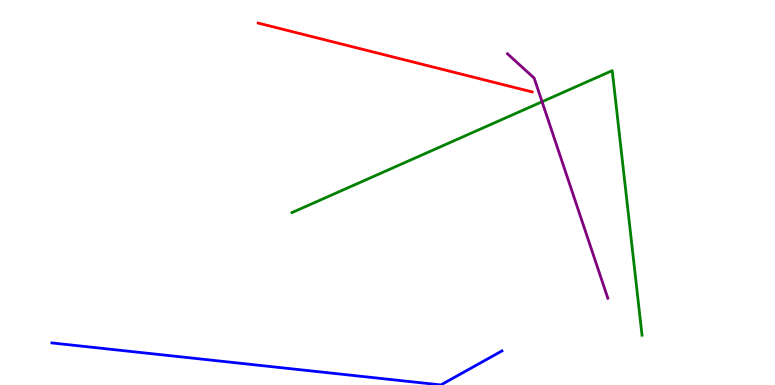[{'lines': ['blue', 'red'], 'intersections': []}, {'lines': ['green', 'red'], 'intersections': []}, {'lines': ['purple', 'red'], 'intersections': []}, {'lines': ['blue', 'green'], 'intersections': []}, {'lines': ['blue', 'purple'], 'intersections': []}, {'lines': ['green', 'purple'], 'intersections': [{'x': 6.99, 'y': 7.36}]}]